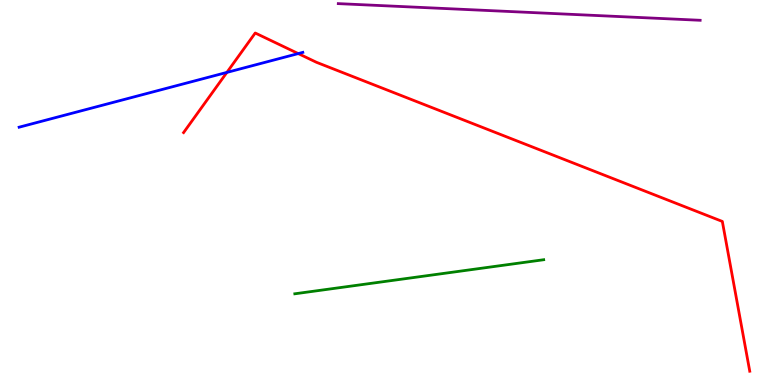[{'lines': ['blue', 'red'], 'intersections': [{'x': 2.93, 'y': 8.12}, {'x': 3.85, 'y': 8.61}]}, {'lines': ['green', 'red'], 'intersections': []}, {'lines': ['purple', 'red'], 'intersections': []}, {'lines': ['blue', 'green'], 'intersections': []}, {'lines': ['blue', 'purple'], 'intersections': []}, {'lines': ['green', 'purple'], 'intersections': []}]